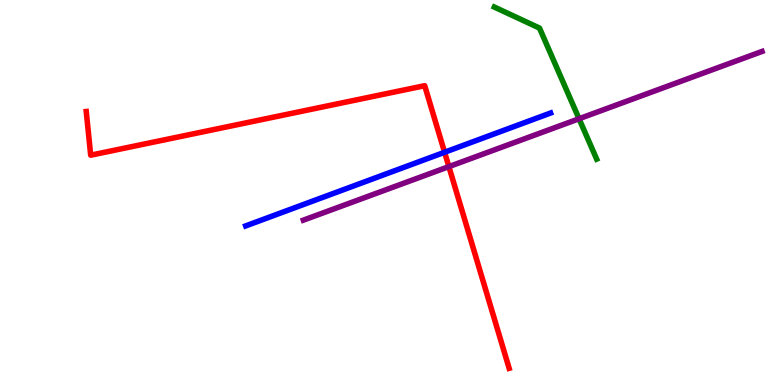[{'lines': ['blue', 'red'], 'intersections': [{'x': 5.74, 'y': 6.05}]}, {'lines': ['green', 'red'], 'intersections': []}, {'lines': ['purple', 'red'], 'intersections': [{'x': 5.79, 'y': 5.67}]}, {'lines': ['blue', 'green'], 'intersections': []}, {'lines': ['blue', 'purple'], 'intersections': []}, {'lines': ['green', 'purple'], 'intersections': [{'x': 7.47, 'y': 6.92}]}]